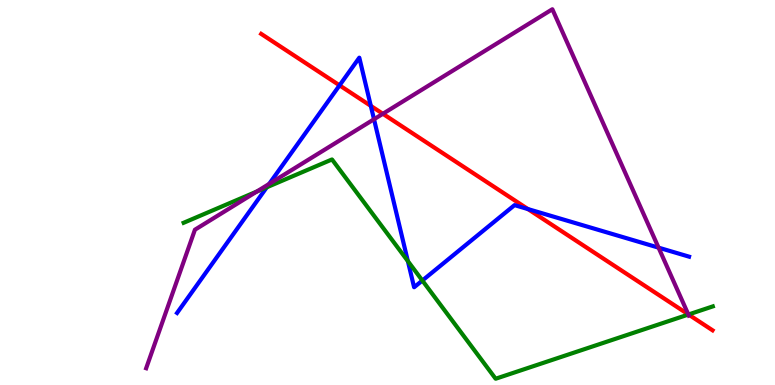[{'lines': ['blue', 'red'], 'intersections': [{'x': 4.38, 'y': 7.78}, {'x': 4.78, 'y': 7.25}, {'x': 6.81, 'y': 4.57}]}, {'lines': ['green', 'red'], 'intersections': [{'x': 8.88, 'y': 1.83}]}, {'lines': ['purple', 'red'], 'intersections': [{'x': 4.94, 'y': 7.04}, {'x': 8.88, 'y': 1.83}]}, {'lines': ['blue', 'green'], 'intersections': [{'x': 3.44, 'y': 5.14}, {'x': 5.26, 'y': 3.22}, {'x': 5.45, 'y': 2.71}]}, {'lines': ['blue', 'purple'], 'intersections': [{'x': 3.47, 'y': 5.22}, {'x': 4.83, 'y': 6.9}, {'x': 8.5, 'y': 3.57}]}, {'lines': ['green', 'purple'], 'intersections': [{'x': 3.31, 'y': 5.02}, {'x': 8.88, 'y': 1.83}]}]